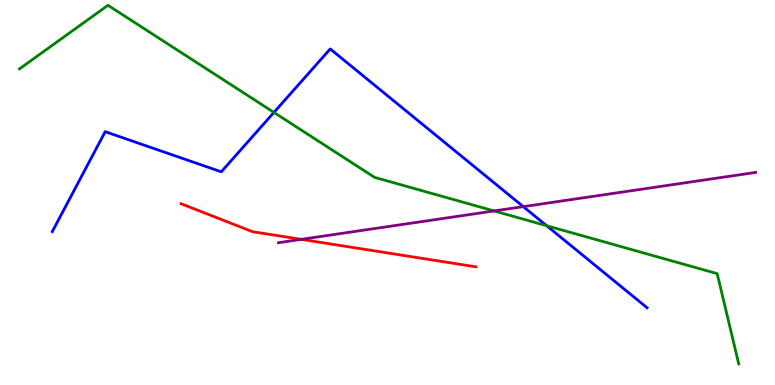[{'lines': ['blue', 'red'], 'intersections': []}, {'lines': ['green', 'red'], 'intersections': []}, {'lines': ['purple', 'red'], 'intersections': [{'x': 3.89, 'y': 3.78}]}, {'lines': ['blue', 'green'], 'intersections': [{'x': 3.53, 'y': 7.08}, {'x': 7.05, 'y': 4.14}]}, {'lines': ['blue', 'purple'], 'intersections': [{'x': 6.75, 'y': 4.63}]}, {'lines': ['green', 'purple'], 'intersections': [{'x': 6.38, 'y': 4.52}]}]